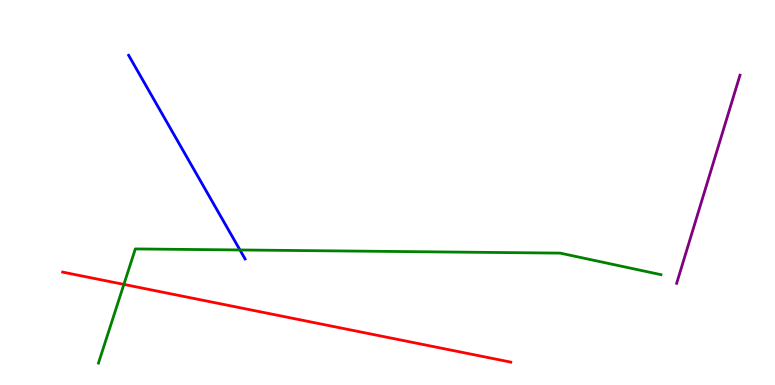[{'lines': ['blue', 'red'], 'intersections': []}, {'lines': ['green', 'red'], 'intersections': [{'x': 1.6, 'y': 2.61}]}, {'lines': ['purple', 'red'], 'intersections': []}, {'lines': ['blue', 'green'], 'intersections': [{'x': 3.1, 'y': 3.51}]}, {'lines': ['blue', 'purple'], 'intersections': []}, {'lines': ['green', 'purple'], 'intersections': []}]